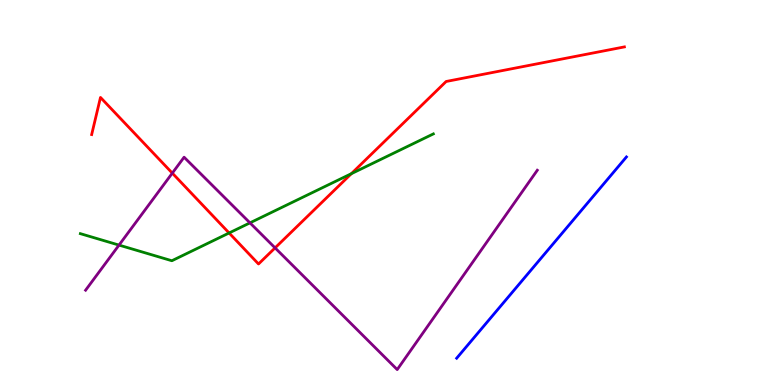[{'lines': ['blue', 'red'], 'intersections': []}, {'lines': ['green', 'red'], 'intersections': [{'x': 2.96, 'y': 3.95}, {'x': 4.53, 'y': 5.49}]}, {'lines': ['purple', 'red'], 'intersections': [{'x': 2.22, 'y': 5.5}, {'x': 3.55, 'y': 3.56}]}, {'lines': ['blue', 'green'], 'intersections': []}, {'lines': ['blue', 'purple'], 'intersections': []}, {'lines': ['green', 'purple'], 'intersections': [{'x': 1.54, 'y': 3.63}, {'x': 3.23, 'y': 4.21}]}]